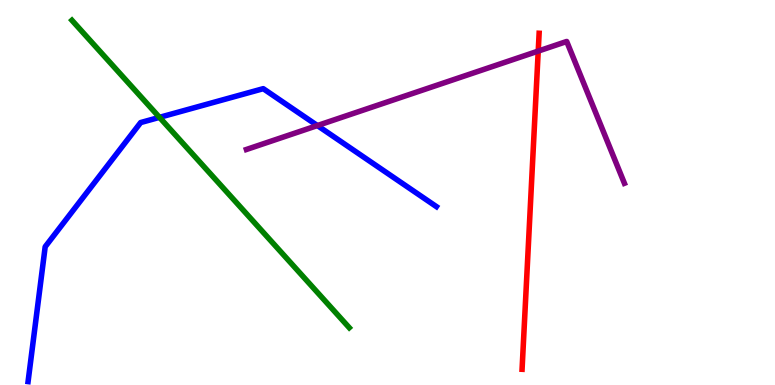[{'lines': ['blue', 'red'], 'intersections': []}, {'lines': ['green', 'red'], 'intersections': []}, {'lines': ['purple', 'red'], 'intersections': [{'x': 6.94, 'y': 8.67}]}, {'lines': ['blue', 'green'], 'intersections': [{'x': 2.06, 'y': 6.95}]}, {'lines': ['blue', 'purple'], 'intersections': [{'x': 4.1, 'y': 6.74}]}, {'lines': ['green', 'purple'], 'intersections': []}]